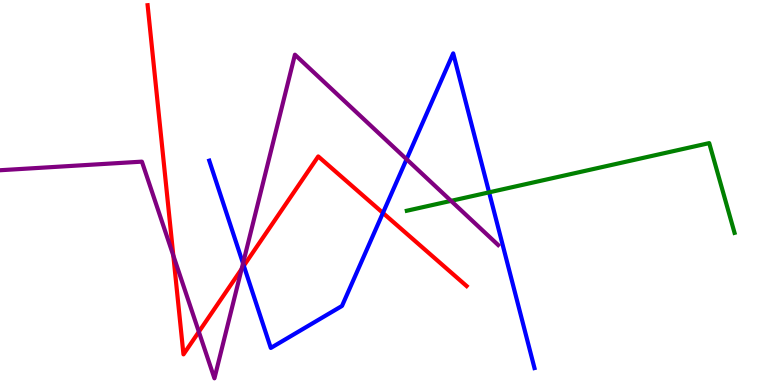[{'lines': ['blue', 'red'], 'intersections': [{'x': 3.15, 'y': 3.1}, {'x': 4.94, 'y': 4.47}]}, {'lines': ['green', 'red'], 'intersections': []}, {'lines': ['purple', 'red'], 'intersections': [{'x': 2.24, 'y': 3.36}, {'x': 2.57, 'y': 1.38}, {'x': 3.12, 'y': 3.01}]}, {'lines': ['blue', 'green'], 'intersections': [{'x': 6.31, 'y': 5.0}]}, {'lines': ['blue', 'purple'], 'intersections': [{'x': 3.14, 'y': 3.16}, {'x': 5.25, 'y': 5.86}]}, {'lines': ['green', 'purple'], 'intersections': [{'x': 5.82, 'y': 4.78}]}]